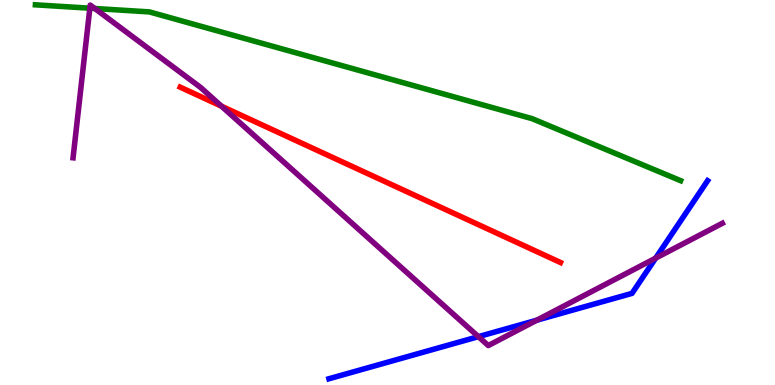[{'lines': ['blue', 'red'], 'intersections': []}, {'lines': ['green', 'red'], 'intersections': []}, {'lines': ['purple', 'red'], 'intersections': [{'x': 2.86, 'y': 7.24}]}, {'lines': ['blue', 'green'], 'intersections': []}, {'lines': ['blue', 'purple'], 'intersections': [{'x': 6.17, 'y': 1.26}, {'x': 6.93, 'y': 1.68}, {'x': 8.46, 'y': 3.3}]}, {'lines': ['green', 'purple'], 'intersections': [{'x': 1.16, 'y': 9.79}, {'x': 1.22, 'y': 9.78}]}]